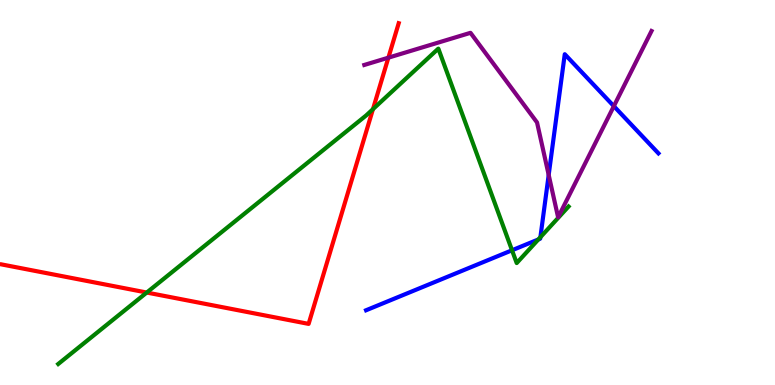[{'lines': ['blue', 'red'], 'intersections': []}, {'lines': ['green', 'red'], 'intersections': [{'x': 1.89, 'y': 2.4}, {'x': 4.81, 'y': 7.16}]}, {'lines': ['purple', 'red'], 'intersections': [{'x': 5.01, 'y': 8.5}]}, {'lines': ['blue', 'green'], 'intersections': [{'x': 6.61, 'y': 3.5}, {'x': 6.95, 'y': 3.78}, {'x': 6.97, 'y': 3.84}]}, {'lines': ['blue', 'purple'], 'intersections': [{'x': 7.08, 'y': 5.46}, {'x': 7.92, 'y': 7.24}]}, {'lines': ['green', 'purple'], 'intersections': []}]